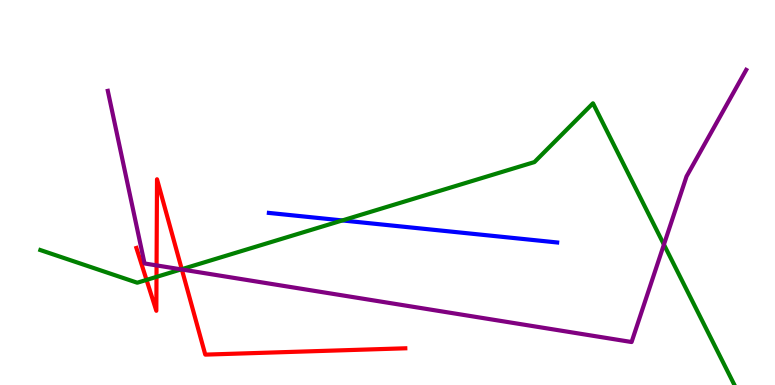[{'lines': ['blue', 'red'], 'intersections': []}, {'lines': ['green', 'red'], 'intersections': [{'x': 1.89, 'y': 2.73}, {'x': 2.02, 'y': 2.81}, {'x': 2.35, 'y': 3.01}]}, {'lines': ['purple', 'red'], 'intersections': [{'x': 2.02, 'y': 3.11}, {'x': 2.35, 'y': 3.0}]}, {'lines': ['blue', 'green'], 'intersections': [{'x': 4.42, 'y': 4.27}]}, {'lines': ['blue', 'purple'], 'intersections': []}, {'lines': ['green', 'purple'], 'intersections': [{'x': 2.34, 'y': 3.0}, {'x': 8.57, 'y': 3.65}]}]